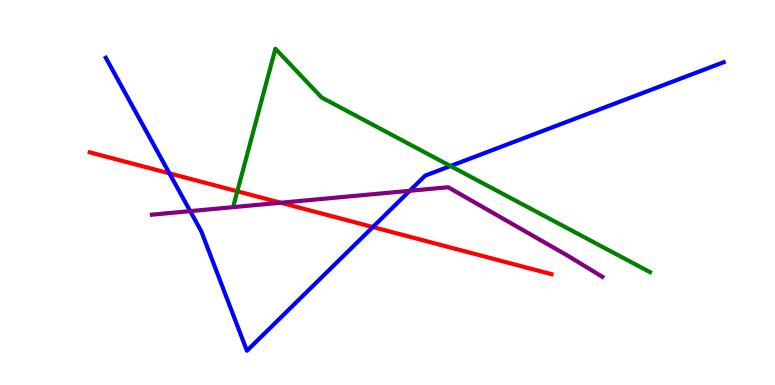[{'lines': ['blue', 'red'], 'intersections': [{'x': 2.19, 'y': 5.5}, {'x': 4.81, 'y': 4.1}]}, {'lines': ['green', 'red'], 'intersections': [{'x': 3.06, 'y': 5.03}]}, {'lines': ['purple', 'red'], 'intersections': [{'x': 3.62, 'y': 4.73}]}, {'lines': ['blue', 'green'], 'intersections': [{'x': 5.81, 'y': 5.69}]}, {'lines': ['blue', 'purple'], 'intersections': [{'x': 2.45, 'y': 4.52}, {'x': 5.29, 'y': 5.04}]}, {'lines': ['green', 'purple'], 'intersections': []}]